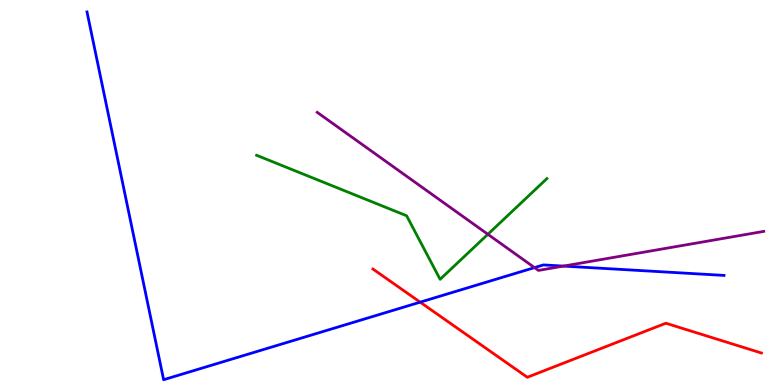[{'lines': ['blue', 'red'], 'intersections': [{'x': 5.42, 'y': 2.15}]}, {'lines': ['green', 'red'], 'intersections': []}, {'lines': ['purple', 'red'], 'intersections': []}, {'lines': ['blue', 'green'], 'intersections': []}, {'lines': ['blue', 'purple'], 'intersections': [{'x': 6.9, 'y': 3.05}, {'x': 7.27, 'y': 3.09}]}, {'lines': ['green', 'purple'], 'intersections': [{'x': 6.3, 'y': 3.91}]}]